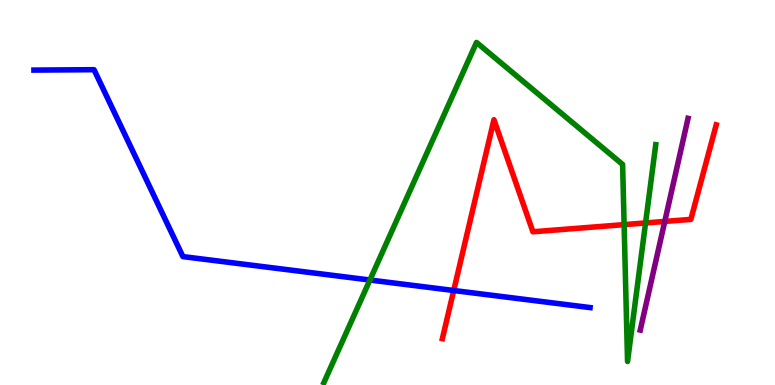[{'lines': ['blue', 'red'], 'intersections': [{'x': 5.85, 'y': 2.45}]}, {'lines': ['green', 'red'], 'intersections': [{'x': 8.05, 'y': 4.17}, {'x': 8.33, 'y': 4.21}]}, {'lines': ['purple', 'red'], 'intersections': [{'x': 8.58, 'y': 4.25}]}, {'lines': ['blue', 'green'], 'intersections': [{'x': 4.77, 'y': 2.73}]}, {'lines': ['blue', 'purple'], 'intersections': []}, {'lines': ['green', 'purple'], 'intersections': []}]